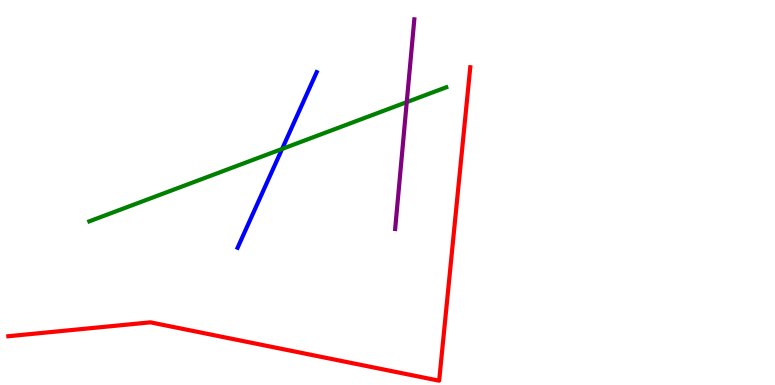[{'lines': ['blue', 'red'], 'intersections': []}, {'lines': ['green', 'red'], 'intersections': []}, {'lines': ['purple', 'red'], 'intersections': []}, {'lines': ['blue', 'green'], 'intersections': [{'x': 3.64, 'y': 6.13}]}, {'lines': ['blue', 'purple'], 'intersections': []}, {'lines': ['green', 'purple'], 'intersections': [{'x': 5.25, 'y': 7.35}]}]